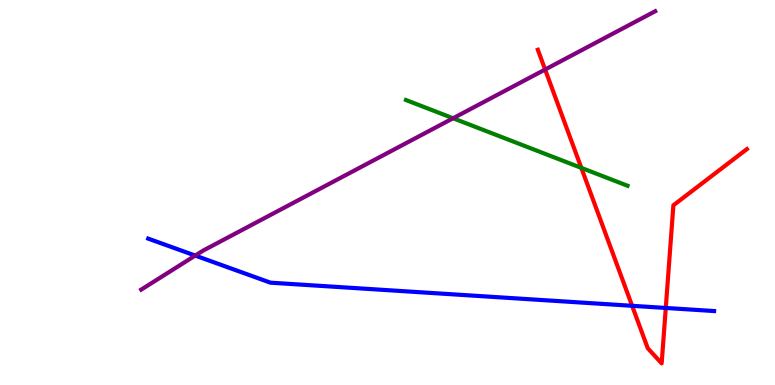[{'lines': ['blue', 'red'], 'intersections': [{'x': 8.16, 'y': 2.06}, {'x': 8.59, 'y': 2.0}]}, {'lines': ['green', 'red'], 'intersections': [{'x': 7.5, 'y': 5.64}]}, {'lines': ['purple', 'red'], 'intersections': [{'x': 7.03, 'y': 8.19}]}, {'lines': ['blue', 'green'], 'intersections': []}, {'lines': ['blue', 'purple'], 'intersections': [{'x': 2.52, 'y': 3.36}]}, {'lines': ['green', 'purple'], 'intersections': [{'x': 5.85, 'y': 6.93}]}]